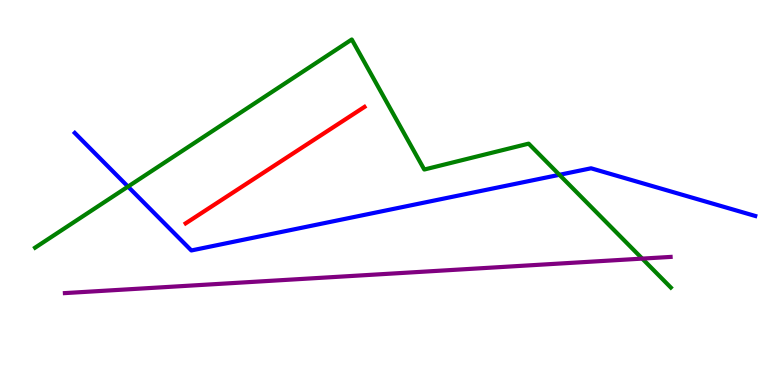[{'lines': ['blue', 'red'], 'intersections': []}, {'lines': ['green', 'red'], 'intersections': []}, {'lines': ['purple', 'red'], 'intersections': []}, {'lines': ['blue', 'green'], 'intersections': [{'x': 1.65, 'y': 5.15}, {'x': 7.22, 'y': 5.46}]}, {'lines': ['blue', 'purple'], 'intersections': []}, {'lines': ['green', 'purple'], 'intersections': [{'x': 8.29, 'y': 3.28}]}]